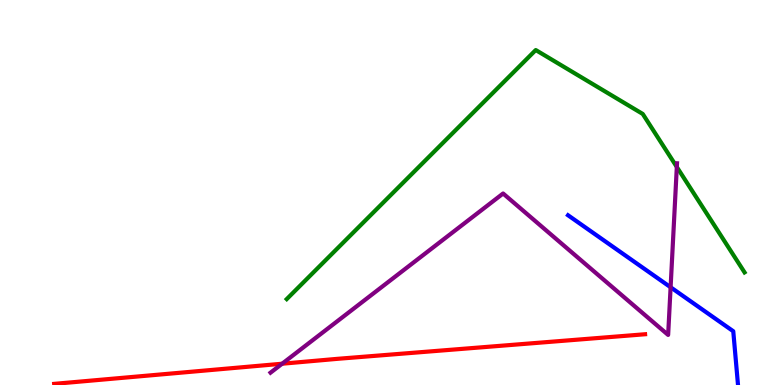[{'lines': ['blue', 'red'], 'intersections': []}, {'lines': ['green', 'red'], 'intersections': []}, {'lines': ['purple', 'red'], 'intersections': [{'x': 3.64, 'y': 0.553}]}, {'lines': ['blue', 'green'], 'intersections': []}, {'lines': ['blue', 'purple'], 'intersections': [{'x': 8.65, 'y': 2.54}]}, {'lines': ['green', 'purple'], 'intersections': [{'x': 8.73, 'y': 5.66}]}]